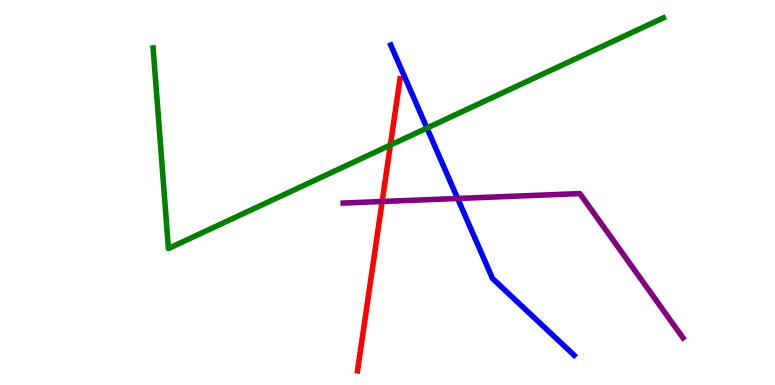[{'lines': ['blue', 'red'], 'intersections': []}, {'lines': ['green', 'red'], 'intersections': [{'x': 5.04, 'y': 6.23}]}, {'lines': ['purple', 'red'], 'intersections': [{'x': 4.93, 'y': 4.77}]}, {'lines': ['blue', 'green'], 'intersections': [{'x': 5.51, 'y': 6.67}]}, {'lines': ['blue', 'purple'], 'intersections': [{'x': 5.91, 'y': 4.84}]}, {'lines': ['green', 'purple'], 'intersections': []}]